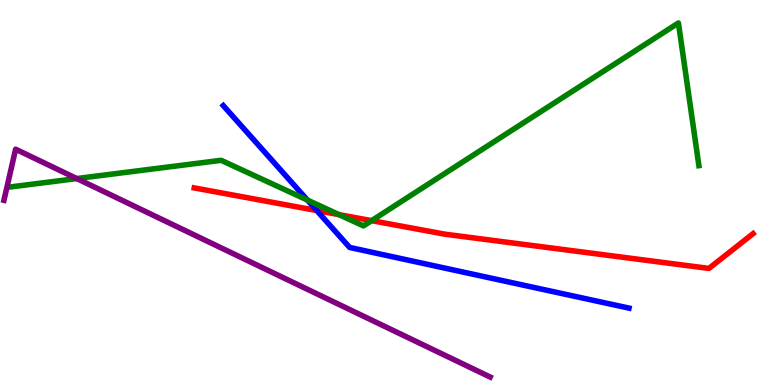[{'lines': ['blue', 'red'], 'intersections': [{'x': 4.09, 'y': 4.53}]}, {'lines': ['green', 'red'], 'intersections': [{'x': 4.37, 'y': 4.43}, {'x': 4.8, 'y': 4.27}]}, {'lines': ['purple', 'red'], 'intersections': []}, {'lines': ['blue', 'green'], 'intersections': [{'x': 3.97, 'y': 4.8}]}, {'lines': ['blue', 'purple'], 'intersections': []}, {'lines': ['green', 'purple'], 'intersections': [{'x': 0.991, 'y': 5.36}]}]